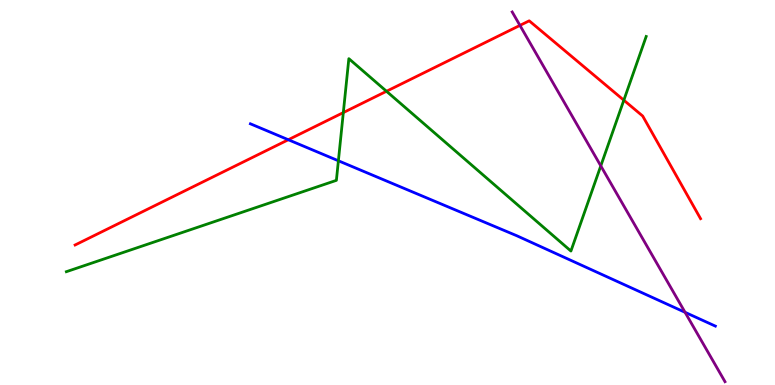[{'lines': ['blue', 'red'], 'intersections': [{'x': 3.72, 'y': 6.37}]}, {'lines': ['green', 'red'], 'intersections': [{'x': 4.43, 'y': 7.08}, {'x': 4.99, 'y': 7.63}, {'x': 8.05, 'y': 7.4}]}, {'lines': ['purple', 'red'], 'intersections': [{'x': 6.71, 'y': 9.34}]}, {'lines': ['blue', 'green'], 'intersections': [{'x': 4.37, 'y': 5.82}]}, {'lines': ['blue', 'purple'], 'intersections': [{'x': 8.84, 'y': 1.89}]}, {'lines': ['green', 'purple'], 'intersections': [{'x': 7.75, 'y': 5.69}]}]